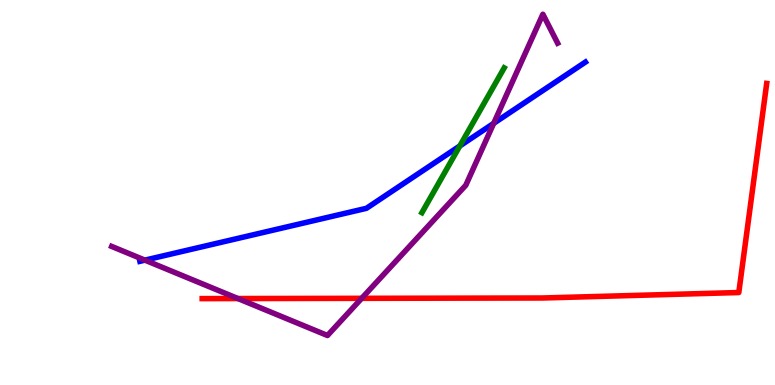[{'lines': ['blue', 'red'], 'intersections': []}, {'lines': ['green', 'red'], 'intersections': []}, {'lines': ['purple', 'red'], 'intersections': [{'x': 3.07, 'y': 2.25}, {'x': 4.67, 'y': 2.25}]}, {'lines': ['blue', 'green'], 'intersections': [{'x': 5.93, 'y': 6.21}]}, {'lines': ['blue', 'purple'], 'intersections': [{'x': 1.87, 'y': 3.24}, {'x': 6.37, 'y': 6.8}]}, {'lines': ['green', 'purple'], 'intersections': []}]